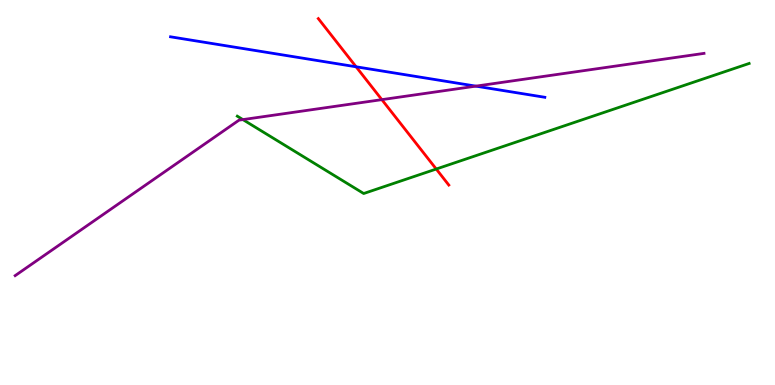[{'lines': ['blue', 'red'], 'intersections': [{'x': 4.59, 'y': 8.27}]}, {'lines': ['green', 'red'], 'intersections': [{'x': 5.63, 'y': 5.61}]}, {'lines': ['purple', 'red'], 'intersections': [{'x': 4.93, 'y': 7.41}]}, {'lines': ['blue', 'green'], 'intersections': []}, {'lines': ['blue', 'purple'], 'intersections': [{'x': 6.14, 'y': 7.76}]}, {'lines': ['green', 'purple'], 'intersections': [{'x': 3.13, 'y': 6.89}]}]